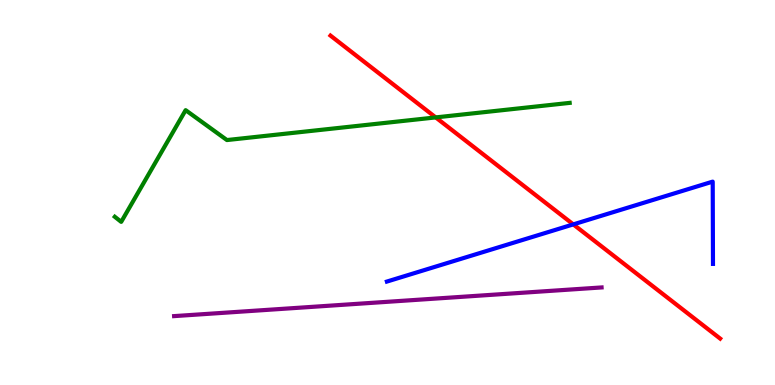[{'lines': ['blue', 'red'], 'intersections': [{'x': 7.4, 'y': 4.17}]}, {'lines': ['green', 'red'], 'intersections': [{'x': 5.62, 'y': 6.95}]}, {'lines': ['purple', 'red'], 'intersections': []}, {'lines': ['blue', 'green'], 'intersections': []}, {'lines': ['blue', 'purple'], 'intersections': []}, {'lines': ['green', 'purple'], 'intersections': []}]